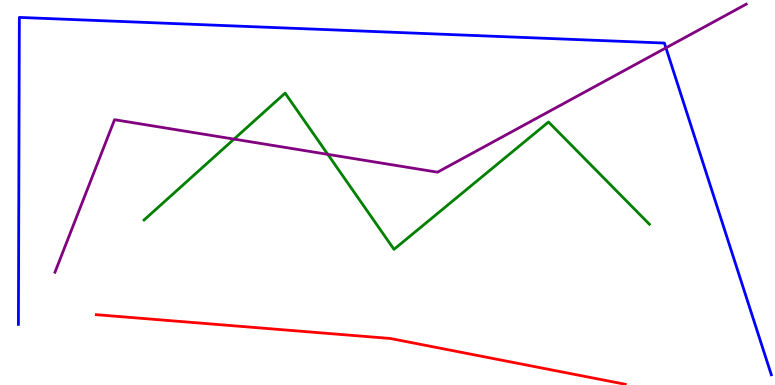[{'lines': ['blue', 'red'], 'intersections': []}, {'lines': ['green', 'red'], 'intersections': []}, {'lines': ['purple', 'red'], 'intersections': []}, {'lines': ['blue', 'green'], 'intersections': []}, {'lines': ['blue', 'purple'], 'intersections': [{'x': 8.59, 'y': 8.76}]}, {'lines': ['green', 'purple'], 'intersections': [{'x': 3.02, 'y': 6.39}, {'x': 4.23, 'y': 5.99}]}]